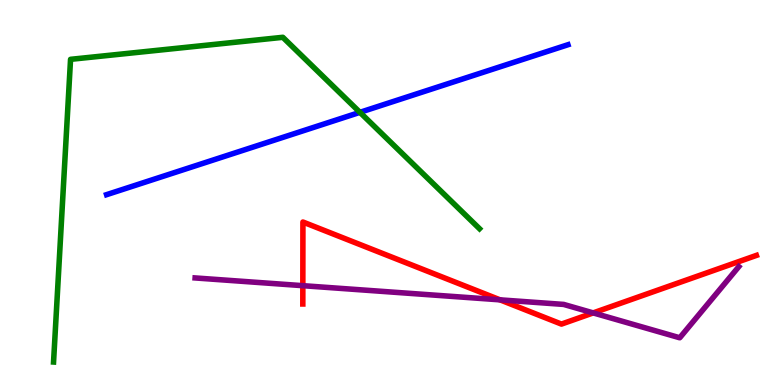[{'lines': ['blue', 'red'], 'intersections': []}, {'lines': ['green', 'red'], 'intersections': []}, {'lines': ['purple', 'red'], 'intersections': [{'x': 3.91, 'y': 2.58}, {'x': 6.45, 'y': 2.21}, {'x': 7.65, 'y': 1.87}]}, {'lines': ['blue', 'green'], 'intersections': [{'x': 4.64, 'y': 7.08}]}, {'lines': ['blue', 'purple'], 'intersections': []}, {'lines': ['green', 'purple'], 'intersections': []}]